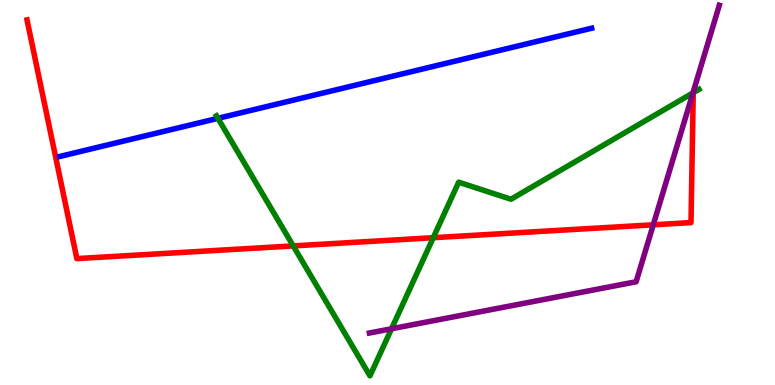[{'lines': ['blue', 'red'], 'intersections': []}, {'lines': ['green', 'red'], 'intersections': [{'x': 3.78, 'y': 3.61}, {'x': 5.59, 'y': 3.83}]}, {'lines': ['purple', 'red'], 'intersections': [{'x': 8.43, 'y': 4.16}]}, {'lines': ['blue', 'green'], 'intersections': [{'x': 2.81, 'y': 6.93}]}, {'lines': ['blue', 'purple'], 'intersections': []}, {'lines': ['green', 'purple'], 'intersections': [{'x': 5.05, 'y': 1.46}, {'x': 8.94, 'y': 7.59}]}]